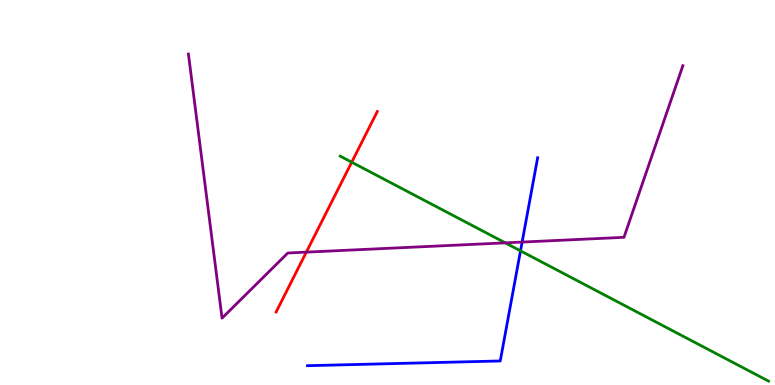[{'lines': ['blue', 'red'], 'intersections': []}, {'lines': ['green', 'red'], 'intersections': [{'x': 4.54, 'y': 5.79}]}, {'lines': ['purple', 'red'], 'intersections': [{'x': 3.95, 'y': 3.45}]}, {'lines': ['blue', 'green'], 'intersections': [{'x': 6.72, 'y': 3.48}]}, {'lines': ['blue', 'purple'], 'intersections': [{'x': 6.74, 'y': 3.71}]}, {'lines': ['green', 'purple'], 'intersections': [{'x': 6.52, 'y': 3.69}]}]